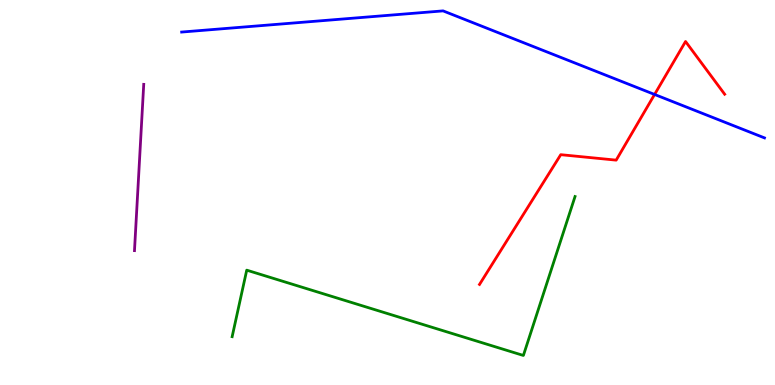[{'lines': ['blue', 'red'], 'intersections': [{'x': 8.45, 'y': 7.55}]}, {'lines': ['green', 'red'], 'intersections': []}, {'lines': ['purple', 'red'], 'intersections': []}, {'lines': ['blue', 'green'], 'intersections': []}, {'lines': ['blue', 'purple'], 'intersections': []}, {'lines': ['green', 'purple'], 'intersections': []}]